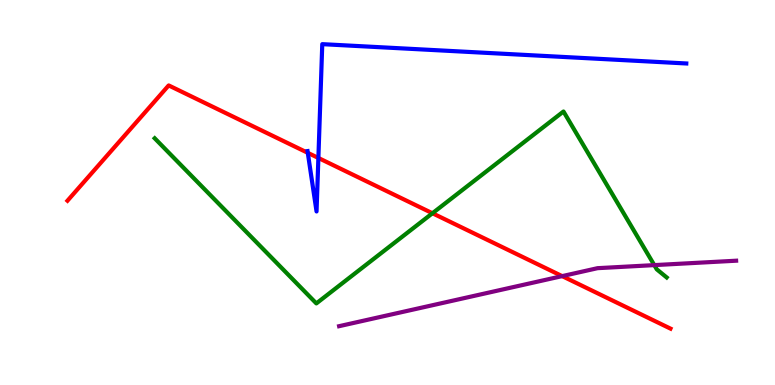[{'lines': ['blue', 'red'], 'intersections': [{'x': 3.97, 'y': 6.03}, {'x': 4.11, 'y': 5.9}]}, {'lines': ['green', 'red'], 'intersections': [{'x': 5.58, 'y': 4.46}]}, {'lines': ['purple', 'red'], 'intersections': [{'x': 7.25, 'y': 2.83}]}, {'lines': ['blue', 'green'], 'intersections': []}, {'lines': ['blue', 'purple'], 'intersections': []}, {'lines': ['green', 'purple'], 'intersections': [{'x': 8.44, 'y': 3.11}]}]